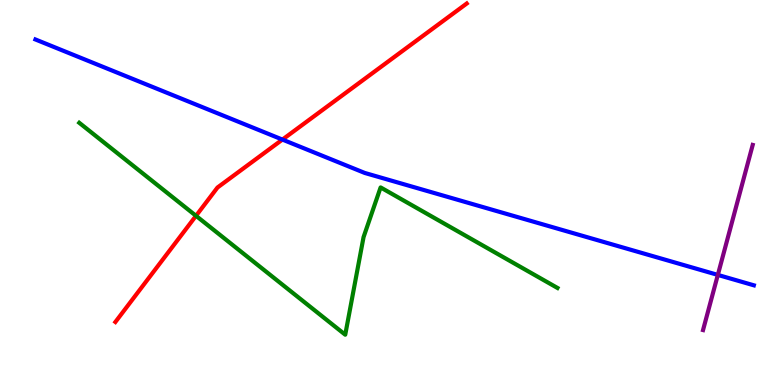[{'lines': ['blue', 'red'], 'intersections': [{'x': 3.64, 'y': 6.37}]}, {'lines': ['green', 'red'], 'intersections': [{'x': 2.53, 'y': 4.39}]}, {'lines': ['purple', 'red'], 'intersections': []}, {'lines': ['blue', 'green'], 'intersections': []}, {'lines': ['blue', 'purple'], 'intersections': [{'x': 9.26, 'y': 2.86}]}, {'lines': ['green', 'purple'], 'intersections': []}]